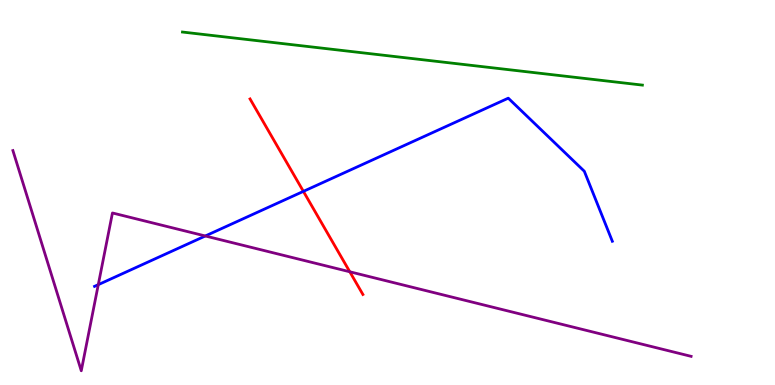[{'lines': ['blue', 'red'], 'intersections': [{'x': 3.91, 'y': 5.03}]}, {'lines': ['green', 'red'], 'intersections': []}, {'lines': ['purple', 'red'], 'intersections': [{'x': 4.51, 'y': 2.94}]}, {'lines': ['blue', 'green'], 'intersections': []}, {'lines': ['blue', 'purple'], 'intersections': [{'x': 1.27, 'y': 2.61}, {'x': 2.65, 'y': 3.87}]}, {'lines': ['green', 'purple'], 'intersections': []}]